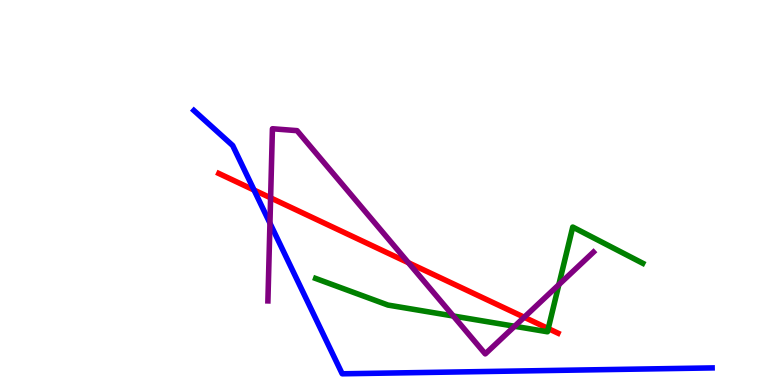[{'lines': ['blue', 'red'], 'intersections': [{'x': 3.28, 'y': 5.06}]}, {'lines': ['green', 'red'], 'intersections': [{'x': 7.07, 'y': 1.47}]}, {'lines': ['purple', 'red'], 'intersections': [{'x': 3.49, 'y': 4.86}, {'x': 5.27, 'y': 3.18}, {'x': 6.76, 'y': 1.76}]}, {'lines': ['blue', 'green'], 'intersections': []}, {'lines': ['blue', 'purple'], 'intersections': [{'x': 3.48, 'y': 4.2}]}, {'lines': ['green', 'purple'], 'intersections': [{'x': 5.85, 'y': 1.79}, {'x': 6.64, 'y': 1.53}, {'x': 7.21, 'y': 2.61}]}]